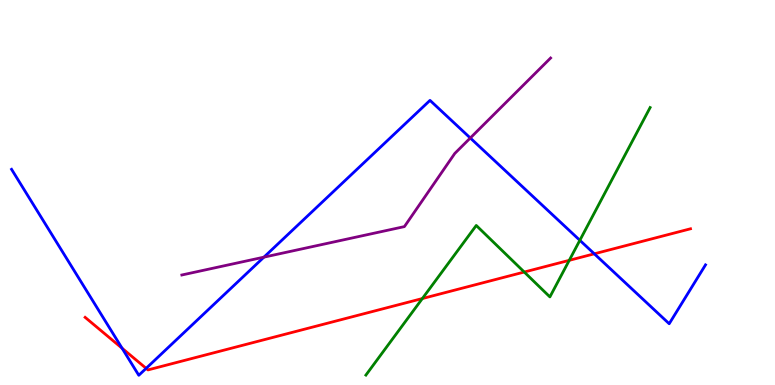[{'lines': ['blue', 'red'], 'intersections': [{'x': 1.58, 'y': 0.955}, {'x': 1.89, 'y': 0.433}, {'x': 7.67, 'y': 3.41}]}, {'lines': ['green', 'red'], 'intersections': [{'x': 5.45, 'y': 2.25}, {'x': 6.76, 'y': 2.93}, {'x': 7.35, 'y': 3.24}]}, {'lines': ['purple', 'red'], 'intersections': []}, {'lines': ['blue', 'green'], 'intersections': [{'x': 7.48, 'y': 3.76}]}, {'lines': ['blue', 'purple'], 'intersections': [{'x': 3.41, 'y': 3.32}, {'x': 6.07, 'y': 6.42}]}, {'lines': ['green', 'purple'], 'intersections': []}]